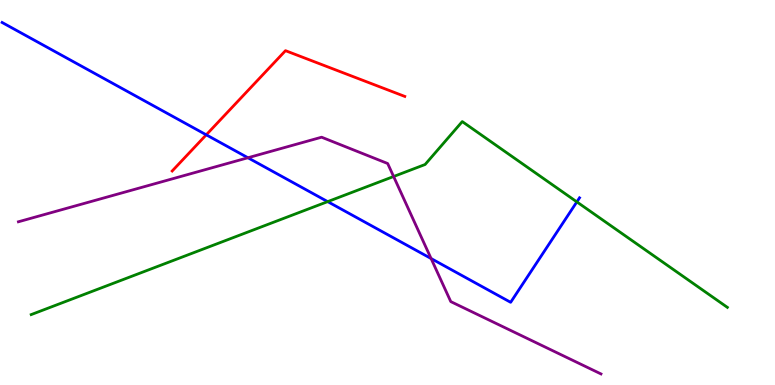[{'lines': ['blue', 'red'], 'intersections': [{'x': 2.66, 'y': 6.5}]}, {'lines': ['green', 'red'], 'intersections': []}, {'lines': ['purple', 'red'], 'intersections': []}, {'lines': ['blue', 'green'], 'intersections': [{'x': 4.23, 'y': 4.76}, {'x': 7.44, 'y': 4.76}]}, {'lines': ['blue', 'purple'], 'intersections': [{'x': 3.2, 'y': 5.9}, {'x': 5.56, 'y': 3.28}]}, {'lines': ['green', 'purple'], 'intersections': [{'x': 5.08, 'y': 5.42}]}]